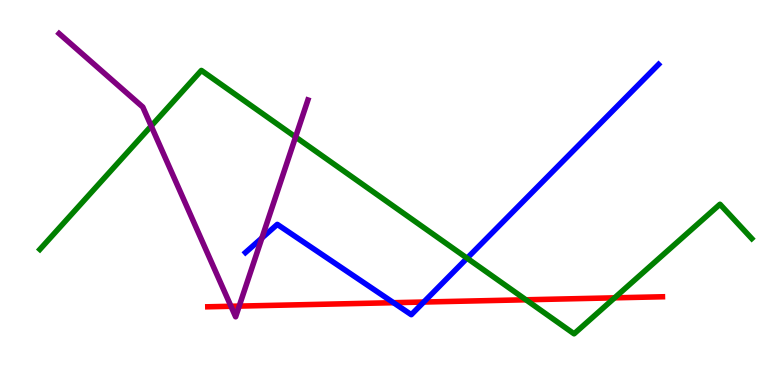[{'lines': ['blue', 'red'], 'intersections': [{'x': 5.08, 'y': 2.14}, {'x': 5.47, 'y': 2.15}]}, {'lines': ['green', 'red'], 'intersections': [{'x': 6.79, 'y': 2.21}, {'x': 7.93, 'y': 2.26}]}, {'lines': ['purple', 'red'], 'intersections': [{'x': 2.98, 'y': 2.04}, {'x': 3.09, 'y': 2.05}]}, {'lines': ['blue', 'green'], 'intersections': [{'x': 6.03, 'y': 3.29}]}, {'lines': ['blue', 'purple'], 'intersections': [{'x': 3.38, 'y': 3.82}]}, {'lines': ['green', 'purple'], 'intersections': [{'x': 1.95, 'y': 6.73}, {'x': 3.81, 'y': 6.44}]}]